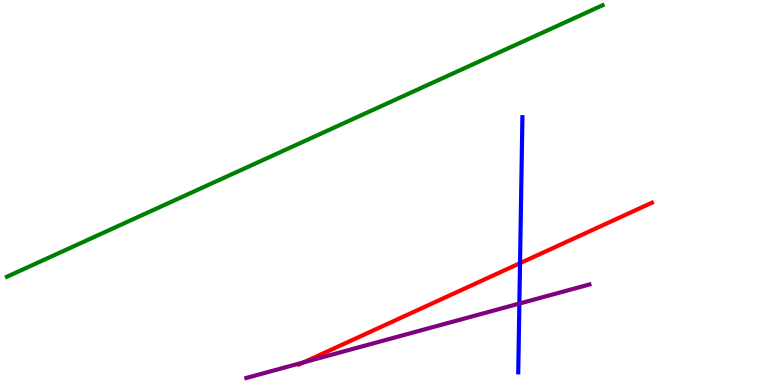[{'lines': ['blue', 'red'], 'intersections': [{'x': 6.71, 'y': 3.16}]}, {'lines': ['green', 'red'], 'intersections': []}, {'lines': ['purple', 'red'], 'intersections': [{'x': 3.92, 'y': 0.589}]}, {'lines': ['blue', 'green'], 'intersections': []}, {'lines': ['blue', 'purple'], 'intersections': [{'x': 6.7, 'y': 2.12}]}, {'lines': ['green', 'purple'], 'intersections': []}]